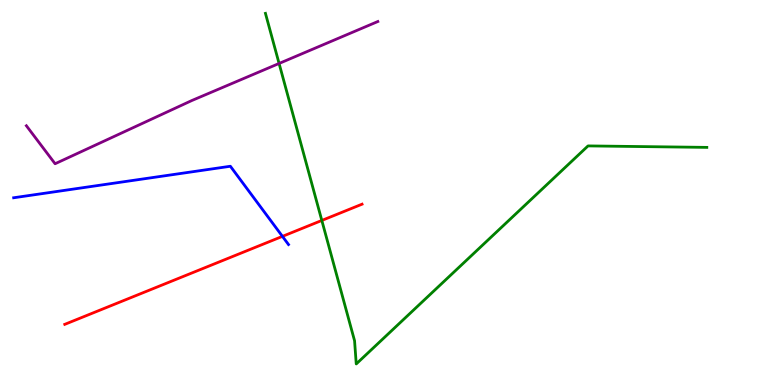[{'lines': ['blue', 'red'], 'intersections': [{'x': 3.64, 'y': 3.86}]}, {'lines': ['green', 'red'], 'intersections': [{'x': 4.15, 'y': 4.27}]}, {'lines': ['purple', 'red'], 'intersections': []}, {'lines': ['blue', 'green'], 'intersections': []}, {'lines': ['blue', 'purple'], 'intersections': []}, {'lines': ['green', 'purple'], 'intersections': [{'x': 3.6, 'y': 8.35}]}]